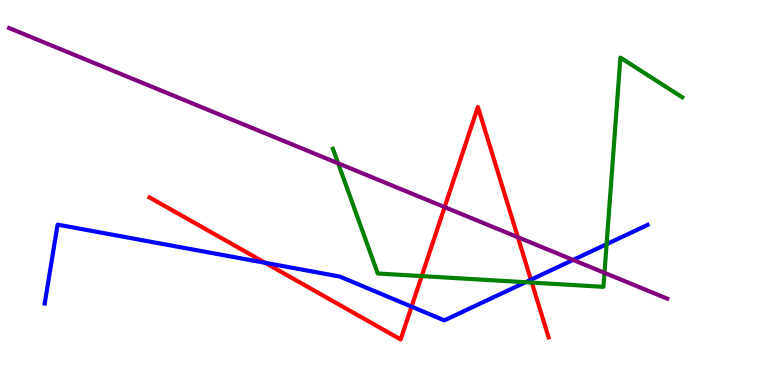[{'lines': ['blue', 'red'], 'intersections': [{'x': 3.42, 'y': 3.17}, {'x': 5.31, 'y': 2.04}, {'x': 6.85, 'y': 2.73}]}, {'lines': ['green', 'red'], 'intersections': [{'x': 5.44, 'y': 2.83}, {'x': 6.86, 'y': 2.66}]}, {'lines': ['purple', 'red'], 'intersections': [{'x': 5.74, 'y': 4.62}, {'x': 6.68, 'y': 3.84}]}, {'lines': ['blue', 'green'], 'intersections': [{'x': 6.78, 'y': 2.67}, {'x': 7.83, 'y': 3.66}]}, {'lines': ['blue', 'purple'], 'intersections': [{'x': 7.39, 'y': 3.25}]}, {'lines': ['green', 'purple'], 'intersections': [{'x': 4.36, 'y': 5.76}, {'x': 7.8, 'y': 2.91}]}]